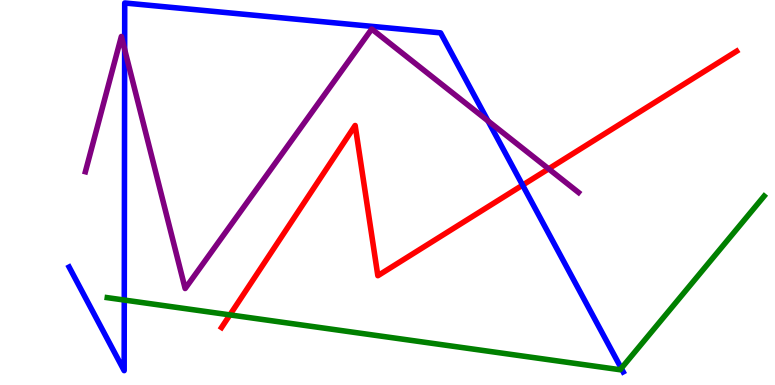[{'lines': ['blue', 'red'], 'intersections': [{'x': 6.74, 'y': 5.19}]}, {'lines': ['green', 'red'], 'intersections': [{'x': 2.97, 'y': 1.82}]}, {'lines': ['purple', 'red'], 'intersections': [{'x': 7.08, 'y': 5.61}]}, {'lines': ['blue', 'green'], 'intersections': [{'x': 1.6, 'y': 2.21}, {'x': 8.02, 'y': 0.433}]}, {'lines': ['blue', 'purple'], 'intersections': [{'x': 1.61, 'y': 8.72}, {'x': 6.3, 'y': 6.86}]}, {'lines': ['green', 'purple'], 'intersections': []}]